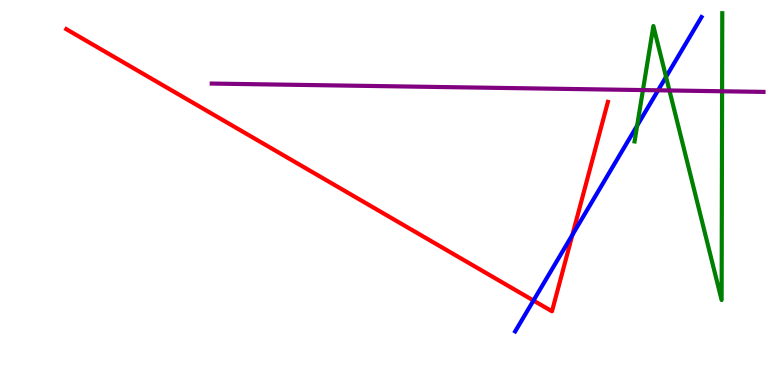[{'lines': ['blue', 'red'], 'intersections': [{'x': 6.88, 'y': 2.19}, {'x': 7.39, 'y': 3.9}]}, {'lines': ['green', 'red'], 'intersections': []}, {'lines': ['purple', 'red'], 'intersections': []}, {'lines': ['blue', 'green'], 'intersections': [{'x': 8.22, 'y': 6.74}, {'x': 8.59, 'y': 8.0}]}, {'lines': ['blue', 'purple'], 'intersections': [{'x': 8.49, 'y': 7.65}]}, {'lines': ['green', 'purple'], 'intersections': [{'x': 8.3, 'y': 7.66}, {'x': 8.64, 'y': 7.65}, {'x': 9.32, 'y': 7.63}]}]